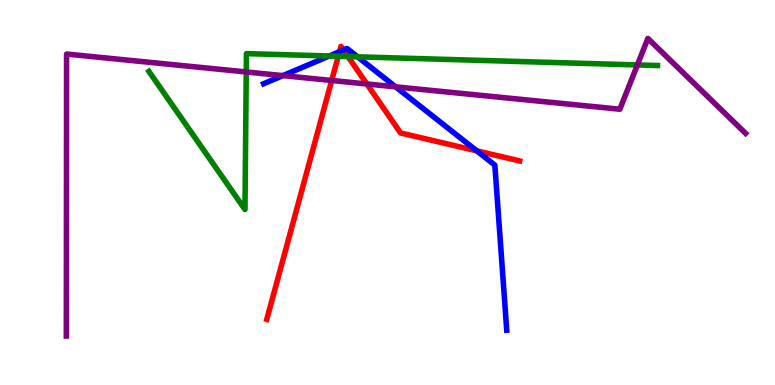[{'lines': ['blue', 'red'], 'intersections': [{'x': 4.38, 'y': 8.66}, {'x': 4.43, 'y': 8.7}, {'x': 6.15, 'y': 6.08}]}, {'lines': ['green', 'red'], 'intersections': [{'x': 4.36, 'y': 8.54}, {'x': 4.49, 'y': 8.53}]}, {'lines': ['purple', 'red'], 'intersections': [{'x': 4.28, 'y': 7.91}, {'x': 4.73, 'y': 7.82}]}, {'lines': ['blue', 'green'], 'intersections': [{'x': 4.25, 'y': 8.55}, {'x': 4.61, 'y': 8.52}]}, {'lines': ['blue', 'purple'], 'intersections': [{'x': 3.65, 'y': 8.04}, {'x': 5.11, 'y': 7.74}]}, {'lines': ['green', 'purple'], 'intersections': [{'x': 3.18, 'y': 8.13}, {'x': 8.22, 'y': 8.31}]}]